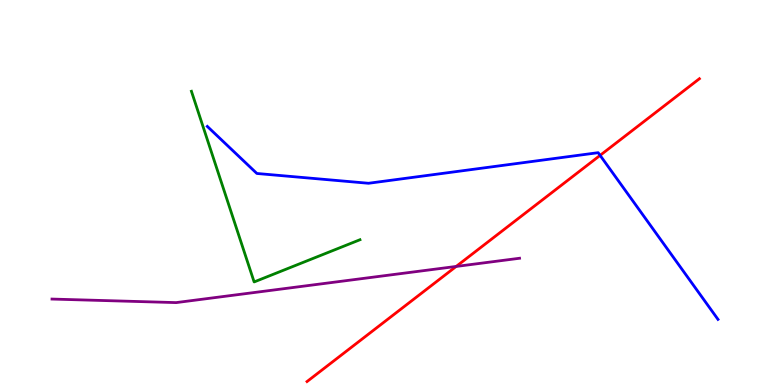[{'lines': ['blue', 'red'], 'intersections': [{'x': 7.74, 'y': 5.96}]}, {'lines': ['green', 'red'], 'intersections': []}, {'lines': ['purple', 'red'], 'intersections': [{'x': 5.89, 'y': 3.08}]}, {'lines': ['blue', 'green'], 'intersections': []}, {'lines': ['blue', 'purple'], 'intersections': []}, {'lines': ['green', 'purple'], 'intersections': []}]